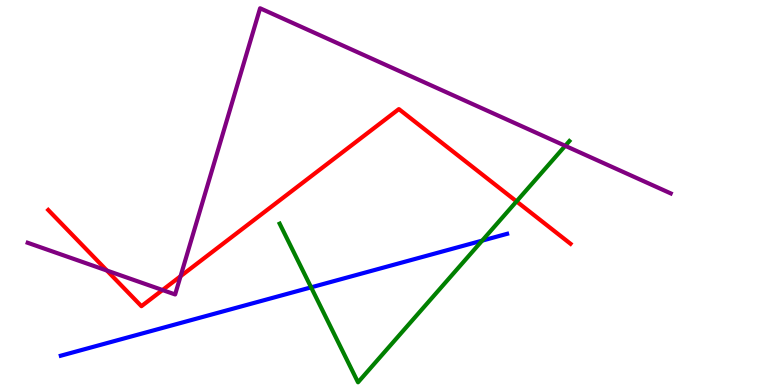[{'lines': ['blue', 'red'], 'intersections': []}, {'lines': ['green', 'red'], 'intersections': [{'x': 6.66, 'y': 4.77}]}, {'lines': ['purple', 'red'], 'intersections': [{'x': 1.38, 'y': 2.97}, {'x': 2.1, 'y': 2.47}, {'x': 2.33, 'y': 2.83}]}, {'lines': ['blue', 'green'], 'intersections': [{'x': 4.01, 'y': 2.54}, {'x': 6.22, 'y': 3.75}]}, {'lines': ['blue', 'purple'], 'intersections': []}, {'lines': ['green', 'purple'], 'intersections': [{'x': 7.29, 'y': 6.21}]}]